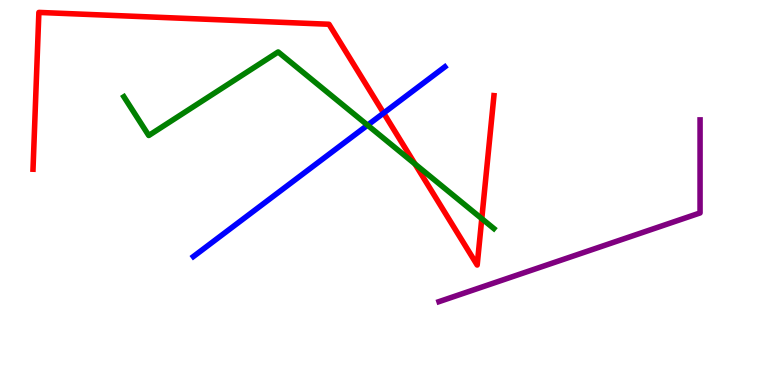[{'lines': ['blue', 'red'], 'intersections': [{'x': 4.95, 'y': 7.06}]}, {'lines': ['green', 'red'], 'intersections': [{'x': 5.35, 'y': 5.74}, {'x': 6.22, 'y': 4.32}]}, {'lines': ['purple', 'red'], 'intersections': []}, {'lines': ['blue', 'green'], 'intersections': [{'x': 4.74, 'y': 6.75}]}, {'lines': ['blue', 'purple'], 'intersections': []}, {'lines': ['green', 'purple'], 'intersections': []}]